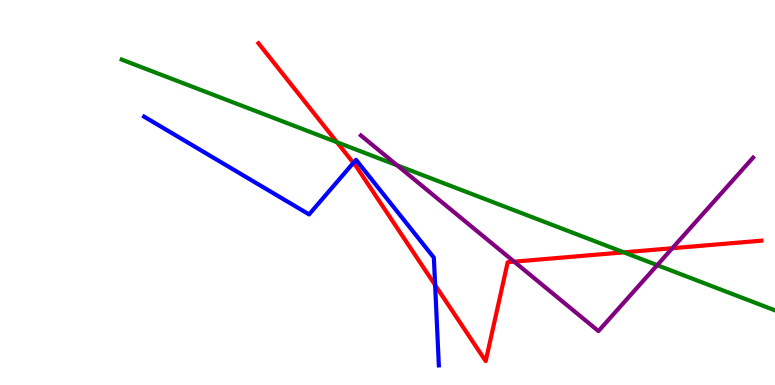[{'lines': ['blue', 'red'], 'intersections': [{'x': 4.56, 'y': 5.77}, {'x': 5.61, 'y': 2.6}]}, {'lines': ['green', 'red'], 'intersections': [{'x': 4.35, 'y': 6.31}, {'x': 8.05, 'y': 3.45}]}, {'lines': ['purple', 'red'], 'intersections': [{'x': 6.63, 'y': 3.2}, {'x': 8.67, 'y': 3.55}]}, {'lines': ['blue', 'green'], 'intersections': []}, {'lines': ['blue', 'purple'], 'intersections': []}, {'lines': ['green', 'purple'], 'intersections': [{'x': 5.12, 'y': 5.71}, {'x': 8.48, 'y': 3.11}]}]